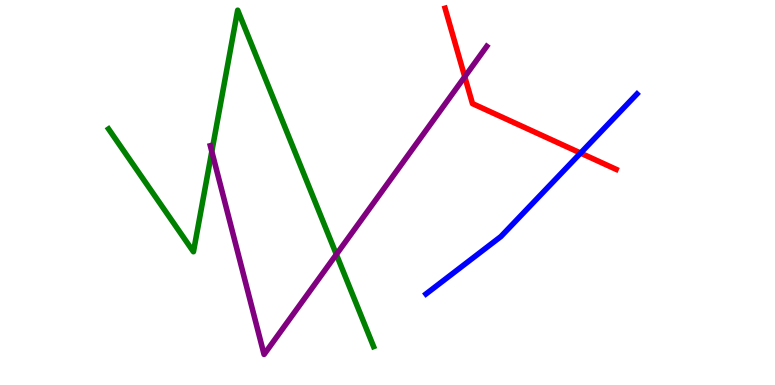[{'lines': ['blue', 'red'], 'intersections': [{'x': 7.49, 'y': 6.02}]}, {'lines': ['green', 'red'], 'intersections': []}, {'lines': ['purple', 'red'], 'intersections': [{'x': 6.0, 'y': 8.01}]}, {'lines': ['blue', 'green'], 'intersections': []}, {'lines': ['blue', 'purple'], 'intersections': []}, {'lines': ['green', 'purple'], 'intersections': [{'x': 2.73, 'y': 6.06}, {'x': 4.34, 'y': 3.39}]}]